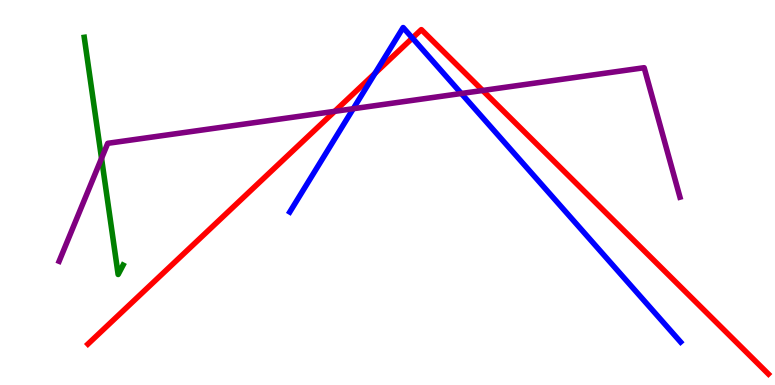[{'lines': ['blue', 'red'], 'intersections': [{'x': 4.84, 'y': 8.1}, {'x': 5.32, 'y': 9.01}]}, {'lines': ['green', 'red'], 'intersections': []}, {'lines': ['purple', 'red'], 'intersections': [{'x': 4.32, 'y': 7.11}, {'x': 6.23, 'y': 7.65}]}, {'lines': ['blue', 'green'], 'intersections': []}, {'lines': ['blue', 'purple'], 'intersections': [{'x': 4.56, 'y': 7.18}, {'x': 5.95, 'y': 7.57}]}, {'lines': ['green', 'purple'], 'intersections': [{'x': 1.31, 'y': 5.89}]}]